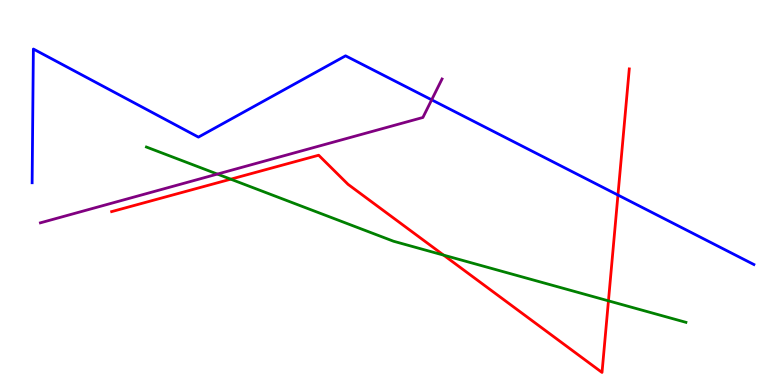[{'lines': ['blue', 'red'], 'intersections': [{'x': 7.97, 'y': 4.93}]}, {'lines': ['green', 'red'], 'intersections': [{'x': 2.98, 'y': 5.35}, {'x': 5.72, 'y': 3.37}, {'x': 7.85, 'y': 2.19}]}, {'lines': ['purple', 'red'], 'intersections': []}, {'lines': ['blue', 'green'], 'intersections': []}, {'lines': ['blue', 'purple'], 'intersections': [{'x': 5.57, 'y': 7.41}]}, {'lines': ['green', 'purple'], 'intersections': [{'x': 2.8, 'y': 5.48}]}]